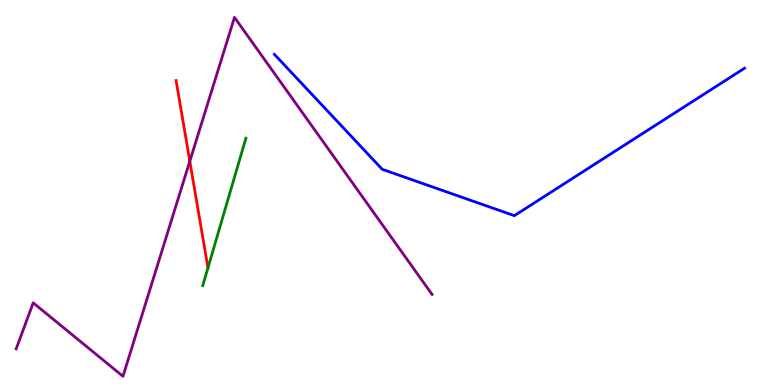[{'lines': ['blue', 'red'], 'intersections': []}, {'lines': ['green', 'red'], 'intersections': [{'x': 2.68, 'y': 3.04}]}, {'lines': ['purple', 'red'], 'intersections': [{'x': 2.45, 'y': 5.81}]}, {'lines': ['blue', 'green'], 'intersections': []}, {'lines': ['blue', 'purple'], 'intersections': []}, {'lines': ['green', 'purple'], 'intersections': []}]